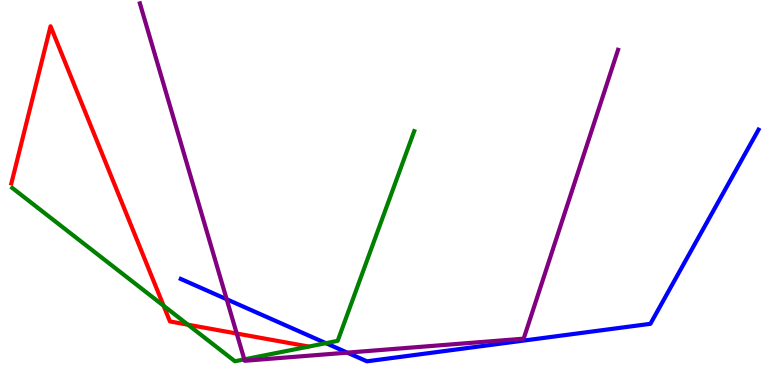[{'lines': ['blue', 'red'], 'intersections': []}, {'lines': ['green', 'red'], 'intersections': [{'x': 2.11, 'y': 2.06}, {'x': 2.43, 'y': 1.57}]}, {'lines': ['purple', 'red'], 'intersections': [{'x': 3.05, 'y': 1.34}]}, {'lines': ['blue', 'green'], 'intersections': [{'x': 4.21, 'y': 1.09}]}, {'lines': ['blue', 'purple'], 'intersections': [{'x': 2.92, 'y': 2.23}, {'x': 4.48, 'y': 0.841}]}, {'lines': ['green', 'purple'], 'intersections': [{'x': 3.15, 'y': 0.666}]}]